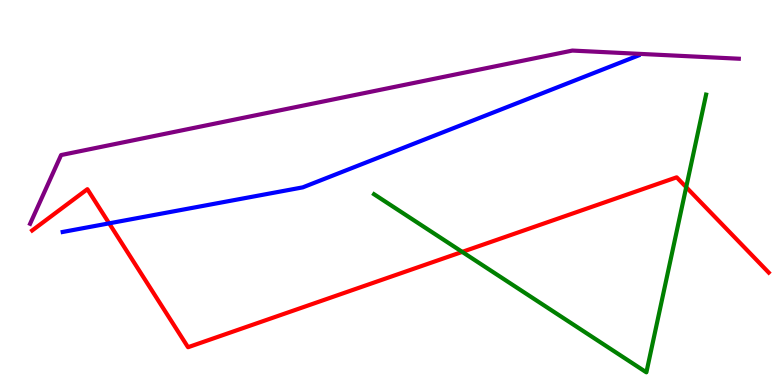[{'lines': ['blue', 'red'], 'intersections': [{'x': 1.41, 'y': 4.2}]}, {'lines': ['green', 'red'], 'intersections': [{'x': 5.96, 'y': 3.46}, {'x': 8.85, 'y': 5.14}]}, {'lines': ['purple', 'red'], 'intersections': []}, {'lines': ['blue', 'green'], 'intersections': []}, {'lines': ['blue', 'purple'], 'intersections': []}, {'lines': ['green', 'purple'], 'intersections': []}]